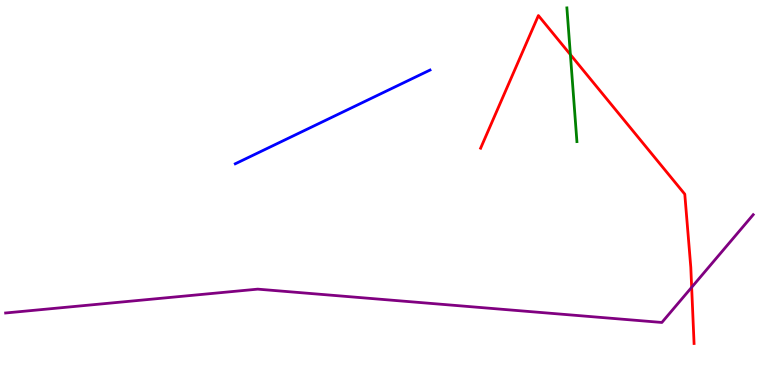[{'lines': ['blue', 'red'], 'intersections': []}, {'lines': ['green', 'red'], 'intersections': [{'x': 7.36, 'y': 8.58}]}, {'lines': ['purple', 'red'], 'intersections': [{'x': 8.92, 'y': 2.54}]}, {'lines': ['blue', 'green'], 'intersections': []}, {'lines': ['blue', 'purple'], 'intersections': []}, {'lines': ['green', 'purple'], 'intersections': []}]